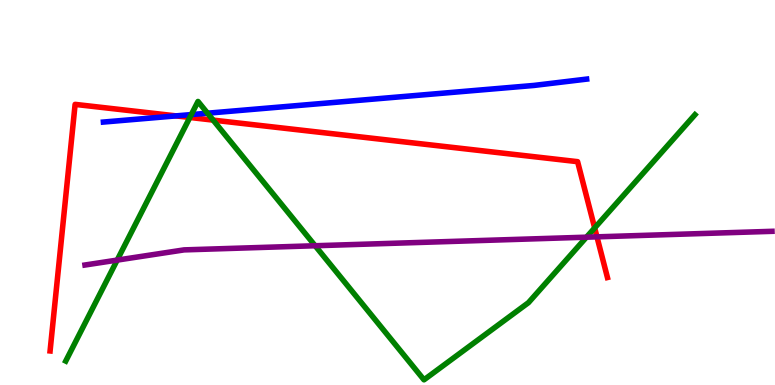[{'lines': ['blue', 'red'], 'intersections': [{'x': 2.27, 'y': 6.99}]}, {'lines': ['green', 'red'], 'intersections': [{'x': 2.45, 'y': 6.95}, {'x': 2.75, 'y': 6.88}, {'x': 7.67, 'y': 4.08}]}, {'lines': ['purple', 'red'], 'intersections': [{'x': 7.7, 'y': 3.85}]}, {'lines': ['blue', 'green'], 'intersections': [{'x': 2.47, 'y': 7.02}, {'x': 2.68, 'y': 7.06}]}, {'lines': ['blue', 'purple'], 'intersections': []}, {'lines': ['green', 'purple'], 'intersections': [{'x': 1.51, 'y': 3.24}, {'x': 4.07, 'y': 3.62}, {'x': 7.57, 'y': 3.84}]}]